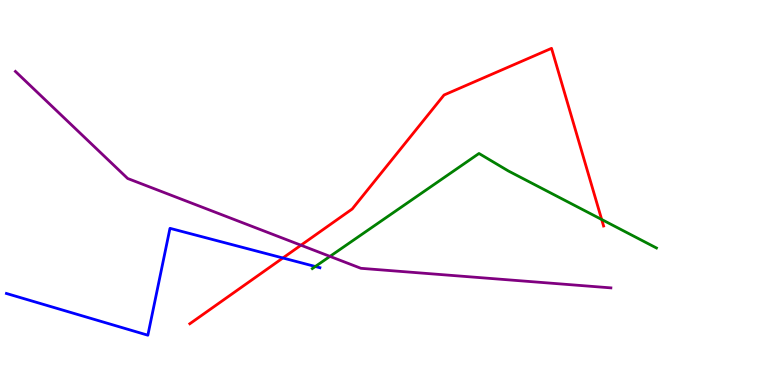[{'lines': ['blue', 'red'], 'intersections': [{'x': 3.65, 'y': 3.3}]}, {'lines': ['green', 'red'], 'intersections': [{'x': 7.76, 'y': 4.3}]}, {'lines': ['purple', 'red'], 'intersections': [{'x': 3.88, 'y': 3.63}]}, {'lines': ['blue', 'green'], 'intersections': [{'x': 4.07, 'y': 3.08}]}, {'lines': ['blue', 'purple'], 'intersections': []}, {'lines': ['green', 'purple'], 'intersections': [{'x': 4.26, 'y': 3.34}]}]